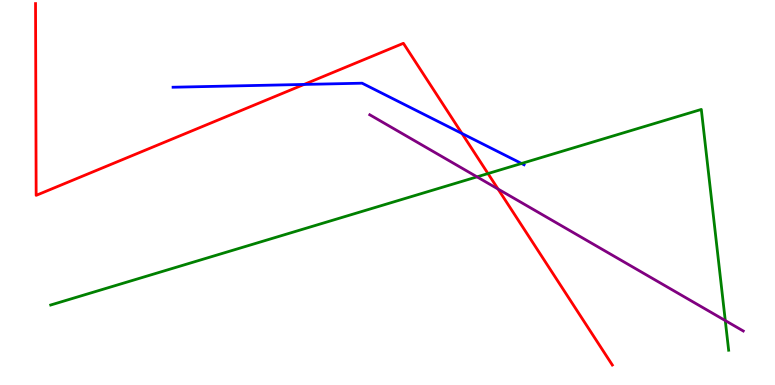[{'lines': ['blue', 'red'], 'intersections': [{'x': 3.92, 'y': 7.81}, {'x': 5.96, 'y': 6.53}]}, {'lines': ['green', 'red'], 'intersections': [{'x': 6.3, 'y': 5.49}]}, {'lines': ['purple', 'red'], 'intersections': [{'x': 6.43, 'y': 5.09}]}, {'lines': ['blue', 'green'], 'intersections': [{'x': 6.73, 'y': 5.75}]}, {'lines': ['blue', 'purple'], 'intersections': []}, {'lines': ['green', 'purple'], 'intersections': [{'x': 6.15, 'y': 5.41}, {'x': 9.36, 'y': 1.67}]}]